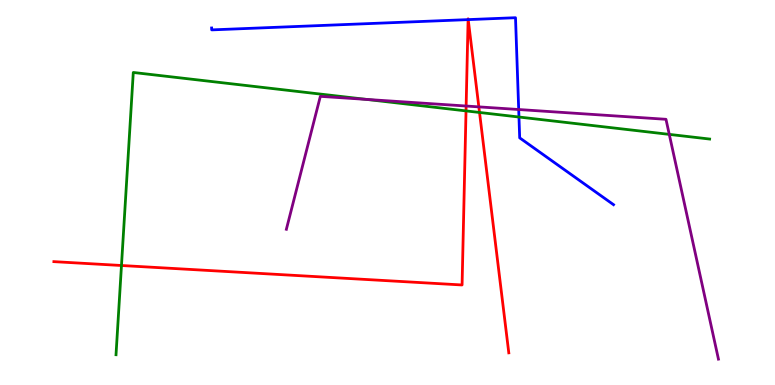[{'lines': ['blue', 'red'], 'intersections': [{'x': 6.04, 'y': 9.49}, {'x': 6.04, 'y': 9.49}]}, {'lines': ['green', 'red'], 'intersections': [{'x': 1.57, 'y': 3.1}, {'x': 6.01, 'y': 7.12}, {'x': 6.19, 'y': 7.08}]}, {'lines': ['purple', 'red'], 'intersections': [{'x': 6.01, 'y': 7.25}, {'x': 6.18, 'y': 7.22}]}, {'lines': ['blue', 'green'], 'intersections': [{'x': 6.7, 'y': 6.96}]}, {'lines': ['blue', 'purple'], 'intersections': [{'x': 6.69, 'y': 7.16}]}, {'lines': ['green', 'purple'], 'intersections': [{'x': 4.73, 'y': 7.42}, {'x': 8.64, 'y': 6.51}]}]